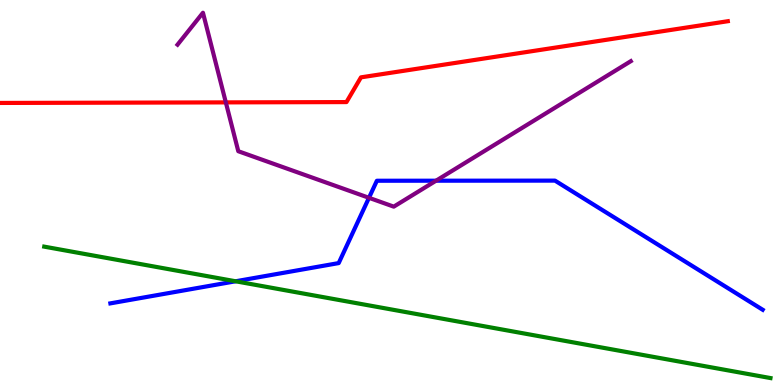[{'lines': ['blue', 'red'], 'intersections': []}, {'lines': ['green', 'red'], 'intersections': []}, {'lines': ['purple', 'red'], 'intersections': [{'x': 2.91, 'y': 7.34}]}, {'lines': ['blue', 'green'], 'intersections': [{'x': 3.04, 'y': 2.69}]}, {'lines': ['blue', 'purple'], 'intersections': [{'x': 4.76, 'y': 4.86}, {'x': 5.63, 'y': 5.31}]}, {'lines': ['green', 'purple'], 'intersections': []}]